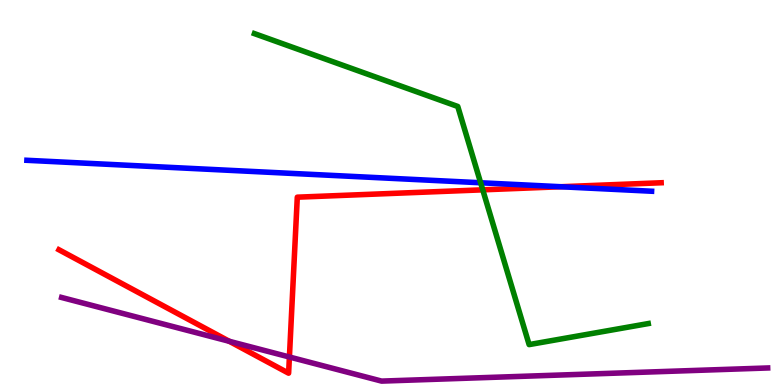[{'lines': ['blue', 'red'], 'intersections': [{'x': 7.24, 'y': 5.15}]}, {'lines': ['green', 'red'], 'intersections': [{'x': 6.23, 'y': 5.07}]}, {'lines': ['purple', 'red'], 'intersections': [{'x': 2.96, 'y': 1.14}, {'x': 3.73, 'y': 0.727}]}, {'lines': ['blue', 'green'], 'intersections': [{'x': 6.2, 'y': 5.25}]}, {'lines': ['blue', 'purple'], 'intersections': []}, {'lines': ['green', 'purple'], 'intersections': []}]